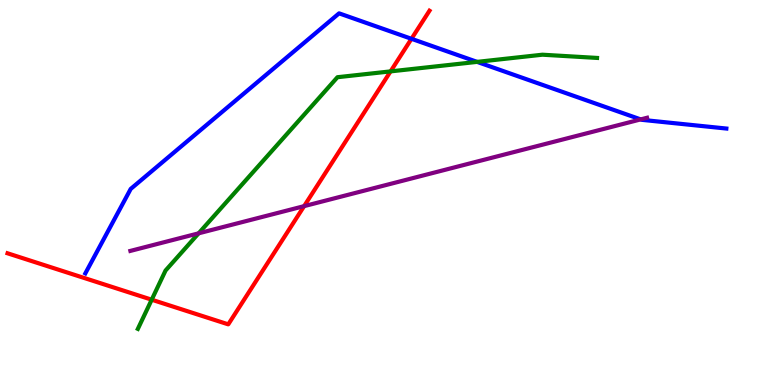[{'lines': ['blue', 'red'], 'intersections': [{'x': 5.31, 'y': 8.99}]}, {'lines': ['green', 'red'], 'intersections': [{'x': 1.96, 'y': 2.22}, {'x': 5.04, 'y': 8.15}]}, {'lines': ['purple', 'red'], 'intersections': [{'x': 3.92, 'y': 4.65}]}, {'lines': ['blue', 'green'], 'intersections': [{'x': 6.16, 'y': 8.39}]}, {'lines': ['blue', 'purple'], 'intersections': [{'x': 8.27, 'y': 6.9}]}, {'lines': ['green', 'purple'], 'intersections': [{'x': 2.56, 'y': 3.94}]}]